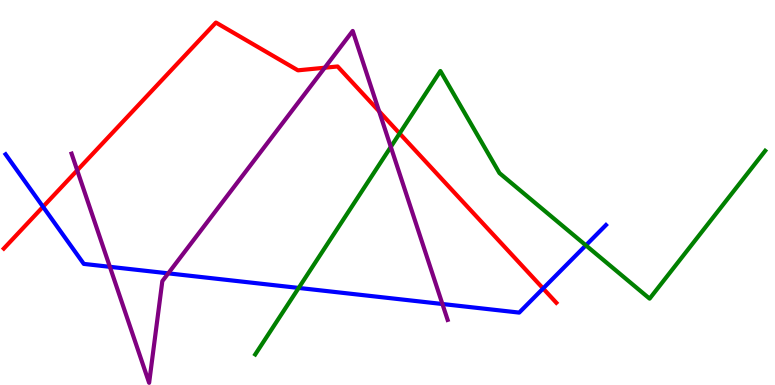[{'lines': ['blue', 'red'], 'intersections': [{'x': 0.555, 'y': 4.63}, {'x': 7.01, 'y': 2.51}]}, {'lines': ['green', 'red'], 'intersections': [{'x': 5.16, 'y': 6.53}]}, {'lines': ['purple', 'red'], 'intersections': [{'x': 0.996, 'y': 5.58}, {'x': 4.19, 'y': 8.24}, {'x': 4.89, 'y': 7.11}]}, {'lines': ['blue', 'green'], 'intersections': [{'x': 3.85, 'y': 2.52}, {'x': 7.56, 'y': 3.63}]}, {'lines': ['blue', 'purple'], 'intersections': [{'x': 1.42, 'y': 3.07}, {'x': 2.17, 'y': 2.9}, {'x': 5.71, 'y': 2.1}]}, {'lines': ['green', 'purple'], 'intersections': [{'x': 5.04, 'y': 6.18}]}]